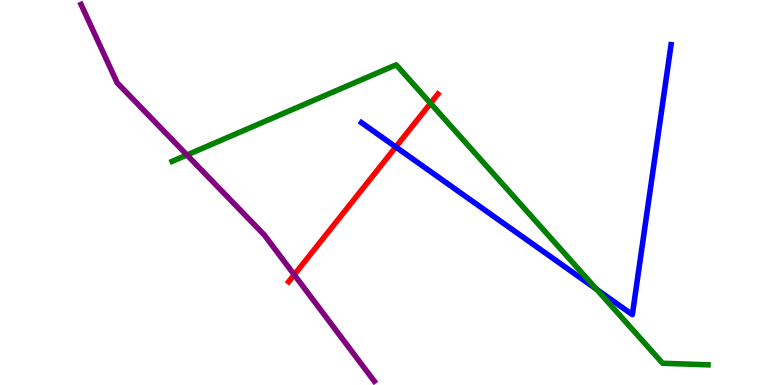[{'lines': ['blue', 'red'], 'intersections': [{'x': 5.11, 'y': 6.18}]}, {'lines': ['green', 'red'], 'intersections': [{'x': 5.56, 'y': 7.32}]}, {'lines': ['purple', 'red'], 'intersections': [{'x': 3.8, 'y': 2.86}]}, {'lines': ['blue', 'green'], 'intersections': [{'x': 7.7, 'y': 2.49}]}, {'lines': ['blue', 'purple'], 'intersections': []}, {'lines': ['green', 'purple'], 'intersections': [{'x': 2.41, 'y': 5.97}]}]